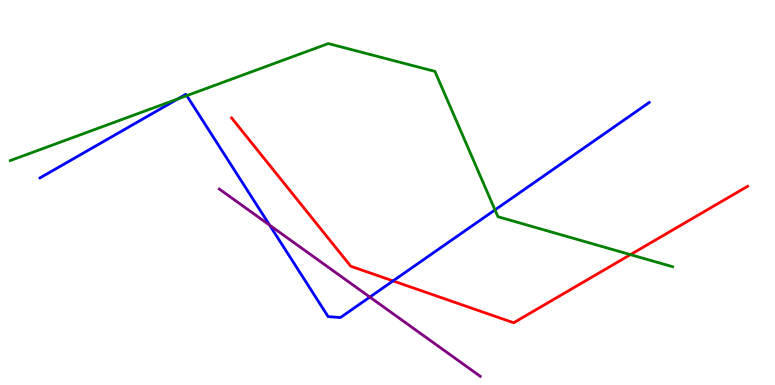[{'lines': ['blue', 'red'], 'intersections': [{'x': 5.07, 'y': 2.7}]}, {'lines': ['green', 'red'], 'intersections': [{'x': 8.13, 'y': 3.39}]}, {'lines': ['purple', 'red'], 'intersections': []}, {'lines': ['blue', 'green'], 'intersections': [{'x': 2.29, 'y': 7.43}, {'x': 2.41, 'y': 7.52}, {'x': 6.39, 'y': 4.55}]}, {'lines': ['blue', 'purple'], 'intersections': [{'x': 3.48, 'y': 4.15}, {'x': 4.77, 'y': 2.28}]}, {'lines': ['green', 'purple'], 'intersections': []}]